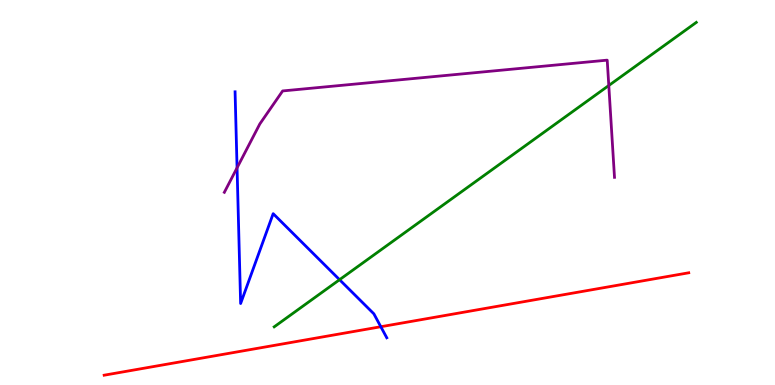[{'lines': ['blue', 'red'], 'intersections': [{'x': 4.91, 'y': 1.51}]}, {'lines': ['green', 'red'], 'intersections': []}, {'lines': ['purple', 'red'], 'intersections': []}, {'lines': ['blue', 'green'], 'intersections': [{'x': 4.38, 'y': 2.74}]}, {'lines': ['blue', 'purple'], 'intersections': [{'x': 3.06, 'y': 5.64}]}, {'lines': ['green', 'purple'], 'intersections': [{'x': 7.86, 'y': 7.78}]}]